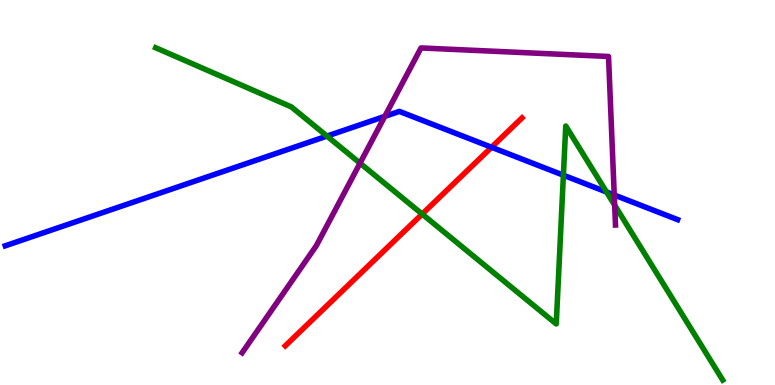[{'lines': ['blue', 'red'], 'intersections': [{'x': 6.34, 'y': 6.18}]}, {'lines': ['green', 'red'], 'intersections': [{'x': 5.45, 'y': 4.44}]}, {'lines': ['purple', 'red'], 'intersections': []}, {'lines': ['blue', 'green'], 'intersections': [{'x': 4.22, 'y': 6.47}, {'x': 7.27, 'y': 5.45}, {'x': 7.83, 'y': 5.01}]}, {'lines': ['blue', 'purple'], 'intersections': [{'x': 4.96, 'y': 6.98}, {'x': 7.93, 'y': 4.94}]}, {'lines': ['green', 'purple'], 'intersections': [{'x': 4.65, 'y': 5.76}, {'x': 7.93, 'y': 4.67}]}]